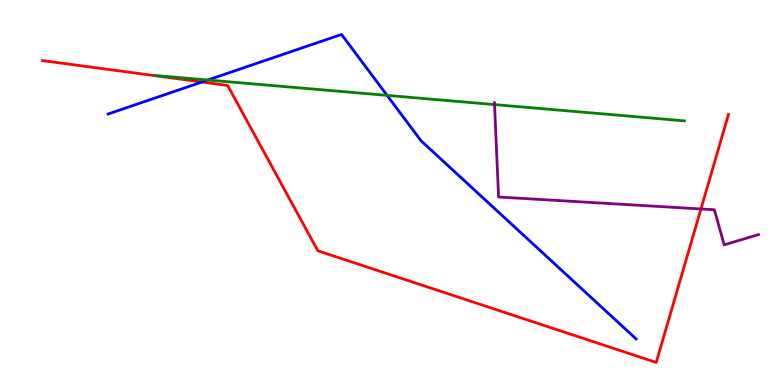[{'lines': ['blue', 'red'], 'intersections': [{'x': 2.61, 'y': 7.87}]}, {'lines': ['green', 'red'], 'intersections': []}, {'lines': ['purple', 'red'], 'intersections': [{'x': 9.04, 'y': 4.57}]}, {'lines': ['blue', 'green'], 'intersections': [{'x': 2.68, 'y': 7.92}, {'x': 4.99, 'y': 7.52}]}, {'lines': ['blue', 'purple'], 'intersections': []}, {'lines': ['green', 'purple'], 'intersections': [{'x': 6.38, 'y': 7.28}]}]